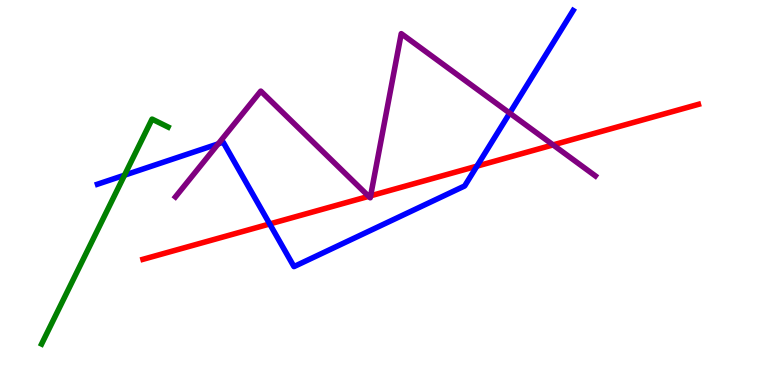[{'lines': ['blue', 'red'], 'intersections': [{'x': 3.48, 'y': 4.18}, {'x': 6.15, 'y': 5.68}]}, {'lines': ['green', 'red'], 'intersections': []}, {'lines': ['purple', 'red'], 'intersections': [{'x': 4.76, 'y': 4.9}, {'x': 4.78, 'y': 4.91}, {'x': 7.14, 'y': 6.24}]}, {'lines': ['blue', 'green'], 'intersections': [{'x': 1.61, 'y': 5.45}]}, {'lines': ['blue', 'purple'], 'intersections': [{'x': 2.82, 'y': 6.26}, {'x': 6.58, 'y': 7.06}]}, {'lines': ['green', 'purple'], 'intersections': []}]